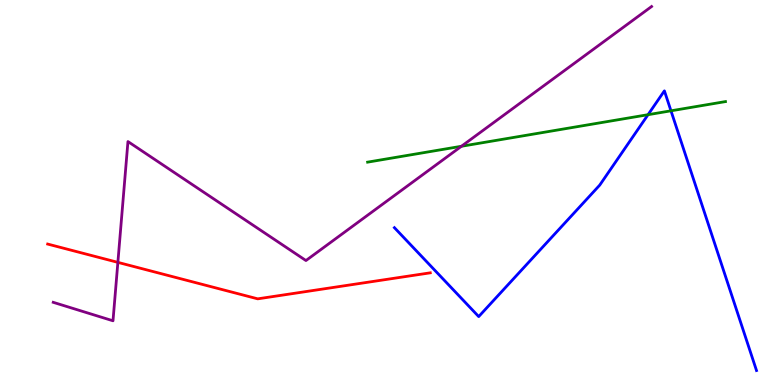[{'lines': ['blue', 'red'], 'intersections': []}, {'lines': ['green', 'red'], 'intersections': []}, {'lines': ['purple', 'red'], 'intersections': [{'x': 1.52, 'y': 3.19}]}, {'lines': ['blue', 'green'], 'intersections': [{'x': 8.36, 'y': 7.02}, {'x': 8.66, 'y': 7.12}]}, {'lines': ['blue', 'purple'], 'intersections': []}, {'lines': ['green', 'purple'], 'intersections': [{'x': 5.95, 'y': 6.2}]}]